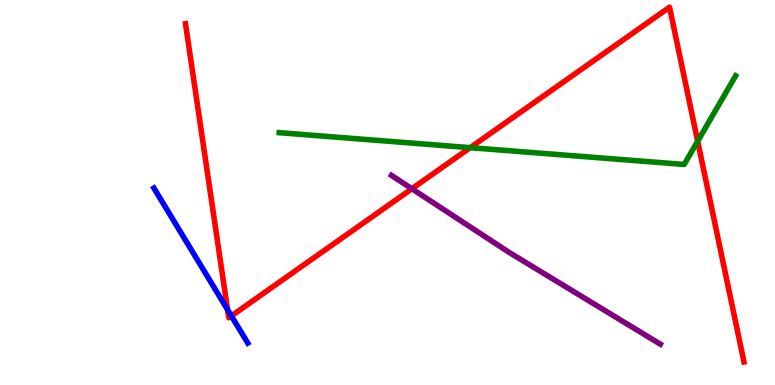[{'lines': ['blue', 'red'], 'intersections': [{'x': 2.94, 'y': 1.96}, {'x': 2.99, 'y': 1.79}]}, {'lines': ['green', 'red'], 'intersections': [{'x': 6.07, 'y': 6.16}, {'x': 9.0, 'y': 6.33}]}, {'lines': ['purple', 'red'], 'intersections': [{'x': 5.31, 'y': 5.1}]}, {'lines': ['blue', 'green'], 'intersections': []}, {'lines': ['blue', 'purple'], 'intersections': []}, {'lines': ['green', 'purple'], 'intersections': []}]